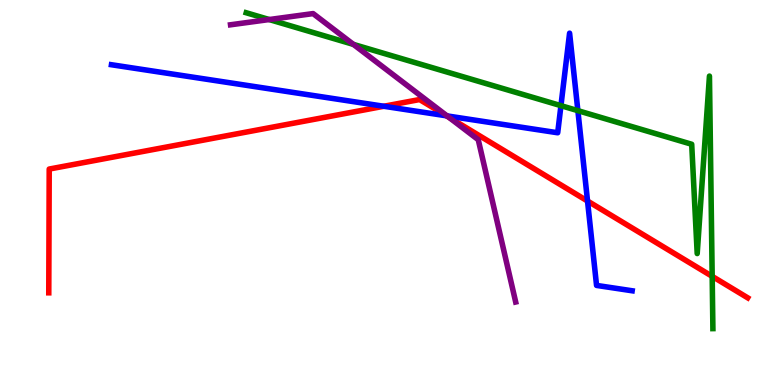[{'lines': ['blue', 'red'], 'intersections': [{'x': 4.95, 'y': 7.24}, {'x': 5.76, 'y': 6.99}, {'x': 7.58, 'y': 4.78}]}, {'lines': ['green', 'red'], 'intersections': [{'x': 9.19, 'y': 2.82}]}, {'lines': ['purple', 'red'], 'intersections': [{'x': 5.79, 'y': 6.96}]}, {'lines': ['blue', 'green'], 'intersections': [{'x': 7.24, 'y': 7.26}, {'x': 7.46, 'y': 7.13}]}, {'lines': ['blue', 'purple'], 'intersections': [{'x': 5.77, 'y': 6.99}]}, {'lines': ['green', 'purple'], 'intersections': [{'x': 3.47, 'y': 9.49}, {'x': 4.56, 'y': 8.85}]}]